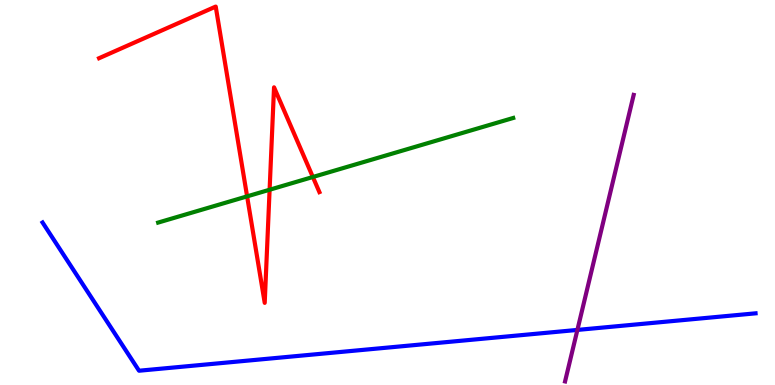[{'lines': ['blue', 'red'], 'intersections': []}, {'lines': ['green', 'red'], 'intersections': [{'x': 3.19, 'y': 4.9}, {'x': 3.48, 'y': 5.07}, {'x': 4.04, 'y': 5.4}]}, {'lines': ['purple', 'red'], 'intersections': []}, {'lines': ['blue', 'green'], 'intersections': []}, {'lines': ['blue', 'purple'], 'intersections': [{'x': 7.45, 'y': 1.43}]}, {'lines': ['green', 'purple'], 'intersections': []}]